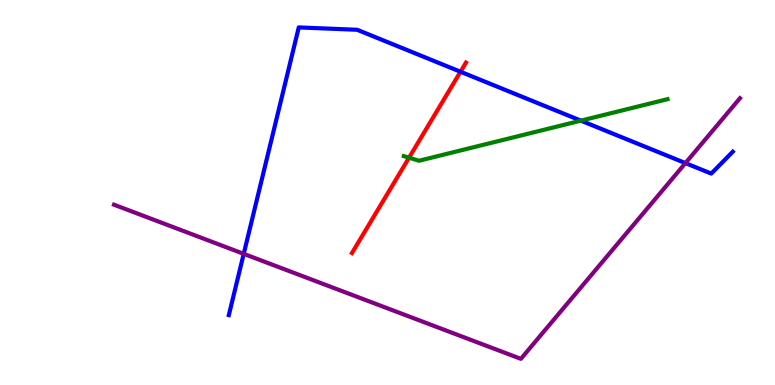[{'lines': ['blue', 'red'], 'intersections': [{'x': 5.94, 'y': 8.14}]}, {'lines': ['green', 'red'], 'intersections': [{'x': 5.28, 'y': 5.9}]}, {'lines': ['purple', 'red'], 'intersections': []}, {'lines': ['blue', 'green'], 'intersections': [{'x': 7.5, 'y': 6.87}]}, {'lines': ['blue', 'purple'], 'intersections': [{'x': 3.14, 'y': 3.41}, {'x': 8.84, 'y': 5.76}]}, {'lines': ['green', 'purple'], 'intersections': []}]